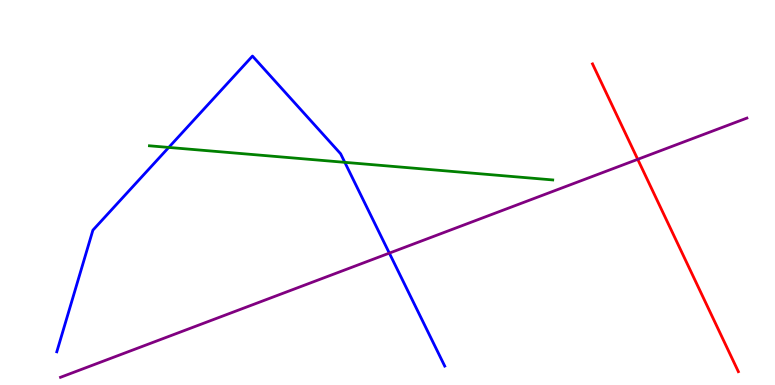[{'lines': ['blue', 'red'], 'intersections': []}, {'lines': ['green', 'red'], 'intersections': []}, {'lines': ['purple', 'red'], 'intersections': [{'x': 8.23, 'y': 5.86}]}, {'lines': ['blue', 'green'], 'intersections': [{'x': 2.18, 'y': 6.17}, {'x': 4.45, 'y': 5.78}]}, {'lines': ['blue', 'purple'], 'intersections': [{'x': 5.02, 'y': 3.43}]}, {'lines': ['green', 'purple'], 'intersections': []}]